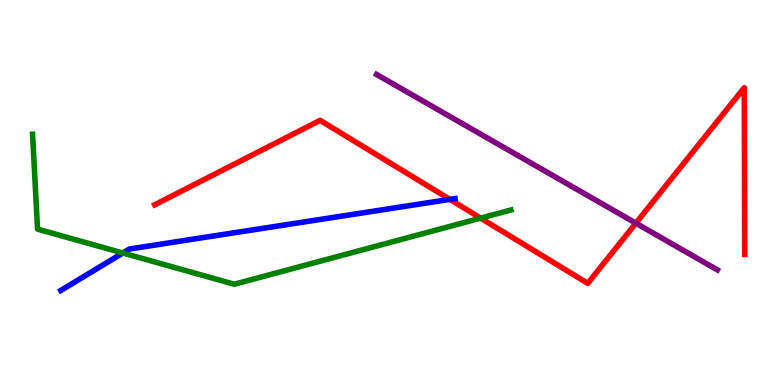[{'lines': ['blue', 'red'], 'intersections': [{'x': 5.8, 'y': 4.82}]}, {'lines': ['green', 'red'], 'intersections': [{'x': 6.2, 'y': 4.33}]}, {'lines': ['purple', 'red'], 'intersections': [{'x': 8.2, 'y': 4.2}]}, {'lines': ['blue', 'green'], 'intersections': [{'x': 1.58, 'y': 3.43}]}, {'lines': ['blue', 'purple'], 'intersections': []}, {'lines': ['green', 'purple'], 'intersections': []}]